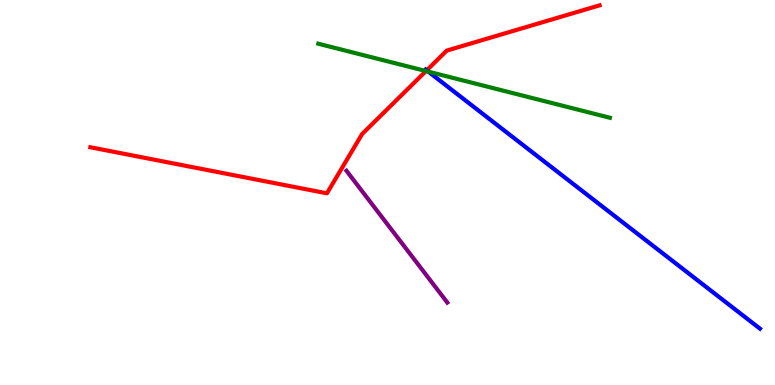[{'lines': ['blue', 'red'], 'intersections': [{'x': 5.51, 'y': 8.17}]}, {'lines': ['green', 'red'], 'intersections': [{'x': 5.5, 'y': 8.15}]}, {'lines': ['purple', 'red'], 'intersections': []}, {'lines': ['blue', 'green'], 'intersections': [{'x': 5.53, 'y': 8.14}]}, {'lines': ['blue', 'purple'], 'intersections': []}, {'lines': ['green', 'purple'], 'intersections': []}]